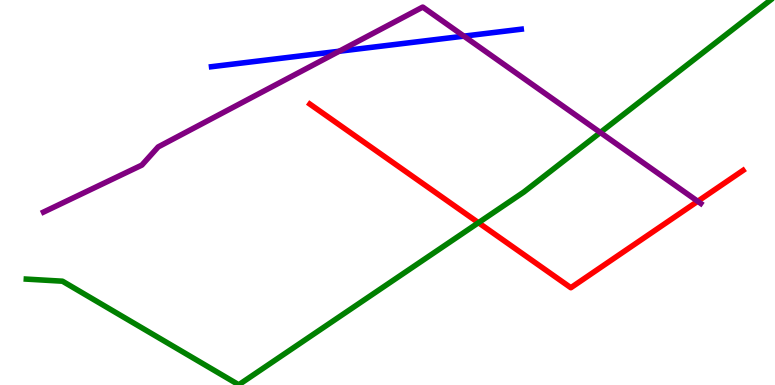[{'lines': ['blue', 'red'], 'intersections': []}, {'lines': ['green', 'red'], 'intersections': [{'x': 6.17, 'y': 4.22}]}, {'lines': ['purple', 'red'], 'intersections': [{'x': 9.0, 'y': 4.77}]}, {'lines': ['blue', 'green'], 'intersections': []}, {'lines': ['blue', 'purple'], 'intersections': [{'x': 4.38, 'y': 8.67}, {'x': 5.99, 'y': 9.06}]}, {'lines': ['green', 'purple'], 'intersections': [{'x': 7.75, 'y': 6.56}]}]